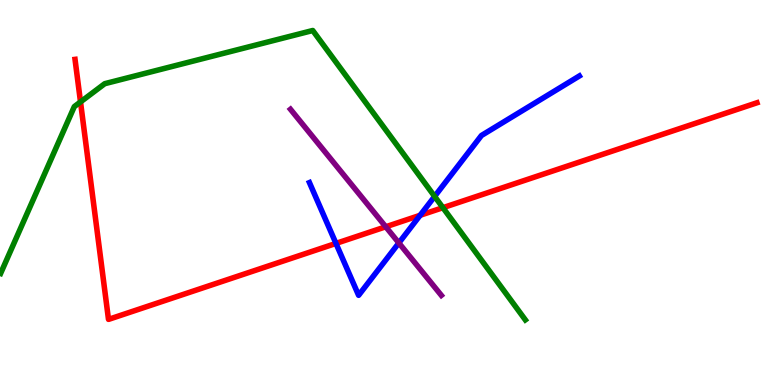[{'lines': ['blue', 'red'], 'intersections': [{'x': 4.34, 'y': 3.68}, {'x': 5.42, 'y': 4.41}]}, {'lines': ['green', 'red'], 'intersections': [{'x': 1.04, 'y': 7.35}, {'x': 5.72, 'y': 4.61}]}, {'lines': ['purple', 'red'], 'intersections': [{'x': 4.98, 'y': 4.11}]}, {'lines': ['blue', 'green'], 'intersections': [{'x': 5.61, 'y': 4.9}]}, {'lines': ['blue', 'purple'], 'intersections': [{'x': 5.15, 'y': 3.69}]}, {'lines': ['green', 'purple'], 'intersections': []}]